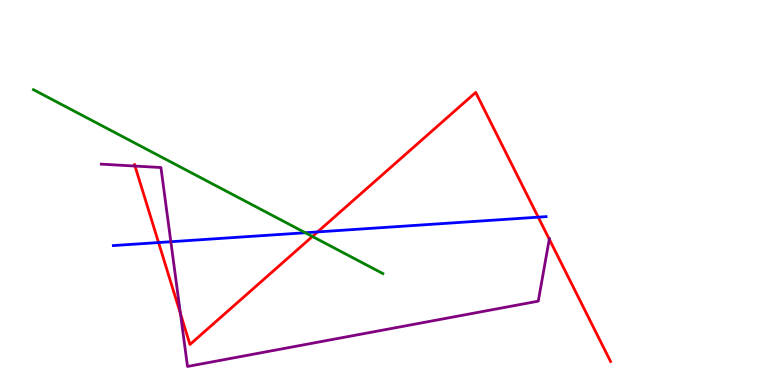[{'lines': ['blue', 'red'], 'intersections': [{'x': 2.05, 'y': 3.7}, {'x': 4.1, 'y': 3.98}, {'x': 6.94, 'y': 4.36}]}, {'lines': ['green', 'red'], 'intersections': [{'x': 4.03, 'y': 3.86}]}, {'lines': ['purple', 'red'], 'intersections': [{'x': 1.74, 'y': 5.69}, {'x': 2.33, 'y': 1.86}, {'x': 7.09, 'y': 3.79}]}, {'lines': ['blue', 'green'], 'intersections': [{'x': 3.94, 'y': 3.95}]}, {'lines': ['blue', 'purple'], 'intersections': [{'x': 2.2, 'y': 3.72}]}, {'lines': ['green', 'purple'], 'intersections': []}]